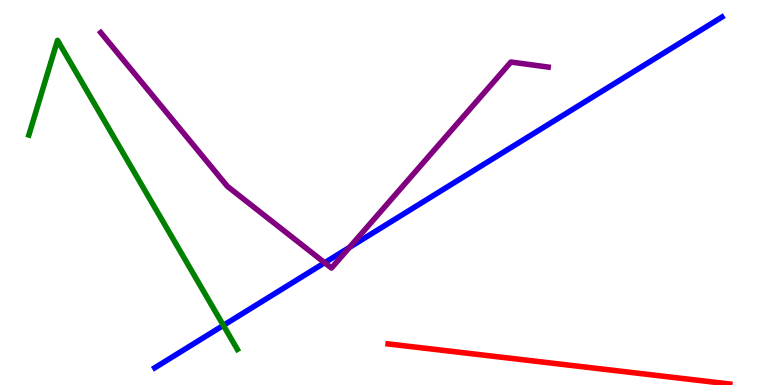[{'lines': ['blue', 'red'], 'intersections': []}, {'lines': ['green', 'red'], 'intersections': []}, {'lines': ['purple', 'red'], 'intersections': []}, {'lines': ['blue', 'green'], 'intersections': [{'x': 2.88, 'y': 1.55}]}, {'lines': ['blue', 'purple'], 'intersections': [{'x': 4.19, 'y': 3.18}, {'x': 4.51, 'y': 3.57}]}, {'lines': ['green', 'purple'], 'intersections': []}]